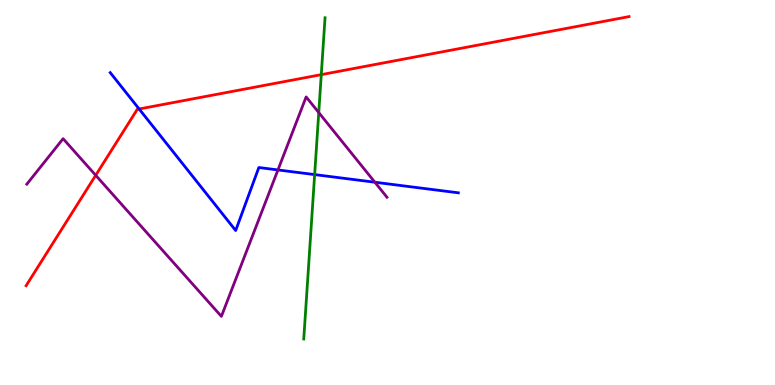[{'lines': ['blue', 'red'], 'intersections': [{'x': 1.8, 'y': 7.17}]}, {'lines': ['green', 'red'], 'intersections': [{'x': 4.15, 'y': 8.06}]}, {'lines': ['purple', 'red'], 'intersections': [{'x': 1.24, 'y': 5.45}]}, {'lines': ['blue', 'green'], 'intersections': [{'x': 4.06, 'y': 5.47}]}, {'lines': ['blue', 'purple'], 'intersections': [{'x': 3.59, 'y': 5.59}, {'x': 4.84, 'y': 5.27}]}, {'lines': ['green', 'purple'], 'intersections': [{'x': 4.11, 'y': 7.08}]}]